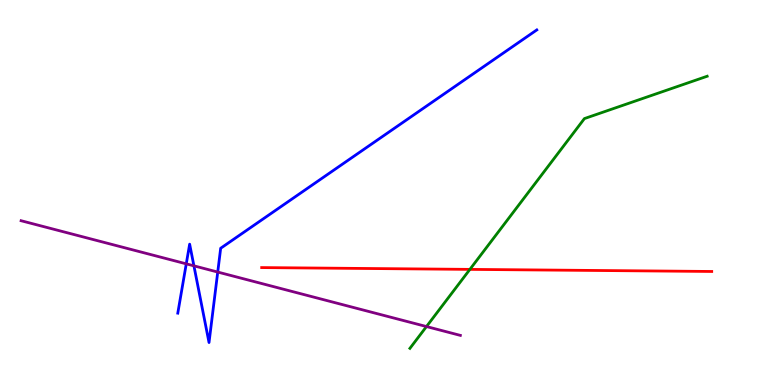[{'lines': ['blue', 'red'], 'intersections': []}, {'lines': ['green', 'red'], 'intersections': [{'x': 6.06, 'y': 3.0}]}, {'lines': ['purple', 'red'], 'intersections': []}, {'lines': ['blue', 'green'], 'intersections': []}, {'lines': ['blue', 'purple'], 'intersections': [{'x': 2.4, 'y': 3.15}, {'x': 2.5, 'y': 3.1}, {'x': 2.81, 'y': 2.93}]}, {'lines': ['green', 'purple'], 'intersections': [{'x': 5.5, 'y': 1.52}]}]